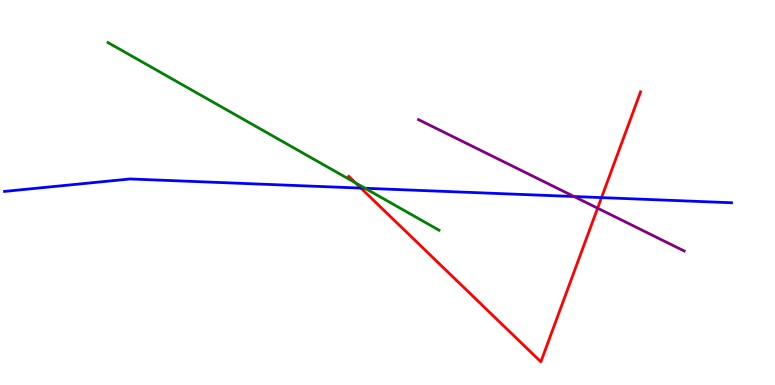[{'lines': ['blue', 'red'], 'intersections': [{'x': 4.66, 'y': 5.11}, {'x': 7.76, 'y': 4.87}]}, {'lines': ['green', 'red'], 'intersections': [{'x': 4.59, 'y': 5.25}]}, {'lines': ['purple', 'red'], 'intersections': [{'x': 7.71, 'y': 4.59}]}, {'lines': ['blue', 'green'], 'intersections': [{'x': 4.71, 'y': 5.11}]}, {'lines': ['blue', 'purple'], 'intersections': [{'x': 7.41, 'y': 4.9}]}, {'lines': ['green', 'purple'], 'intersections': []}]